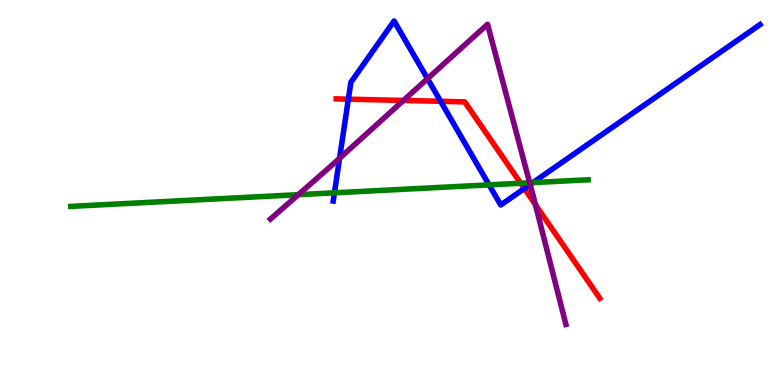[{'lines': ['blue', 'red'], 'intersections': [{'x': 4.49, 'y': 7.42}, {'x': 5.69, 'y': 7.37}, {'x': 6.77, 'y': 5.1}]}, {'lines': ['green', 'red'], 'intersections': [{'x': 6.72, 'y': 5.24}]}, {'lines': ['purple', 'red'], 'intersections': [{'x': 5.21, 'y': 7.39}, {'x': 6.91, 'y': 4.68}]}, {'lines': ['blue', 'green'], 'intersections': [{'x': 4.32, 'y': 4.99}, {'x': 6.31, 'y': 5.2}, {'x': 6.88, 'y': 5.26}]}, {'lines': ['blue', 'purple'], 'intersections': [{'x': 4.38, 'y': 5.89}, {'x': 5.52, 'y': 7.96}, {'x': 6.84, 'y': 5.21}]}, {'lines': ['green', 'purple'], 'intersections': [{'x': 3.85, 'y': 4.94}, {'x': 6.83, 'y': 5.25}]}]